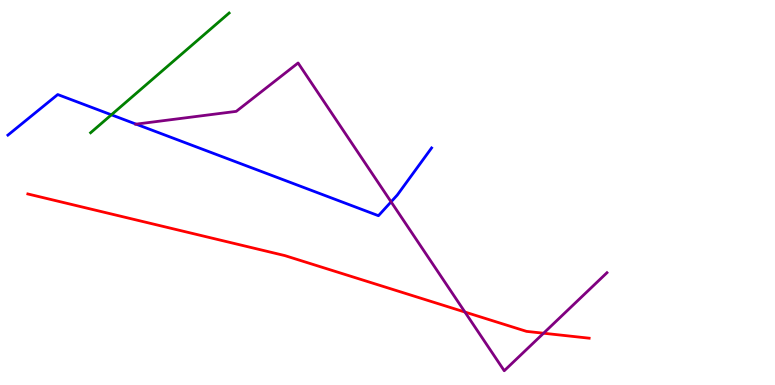[{'lines': ['blue', 'red'], 'intersections': []}, {'lines': ['green', 'red'], 'intersections': []}, {'lines': ['purple', 'red'], 'intersections': [{'x': 6.0, 'y': 1.89}, {'x': 7.01, 'y': 1.34}]}, {'lines': ['blue', 'green'], 'intersections': [{'x': 1.44, 'y': 7.02}]}, {'lines': ['blue', 'purple'], 'intersections': [{'x': 1.76, 'y': 6.78}, {'x': 5.05, 'y': 4.76}]}, {'lines': ['green', 'purple'], 'intersections': []}]